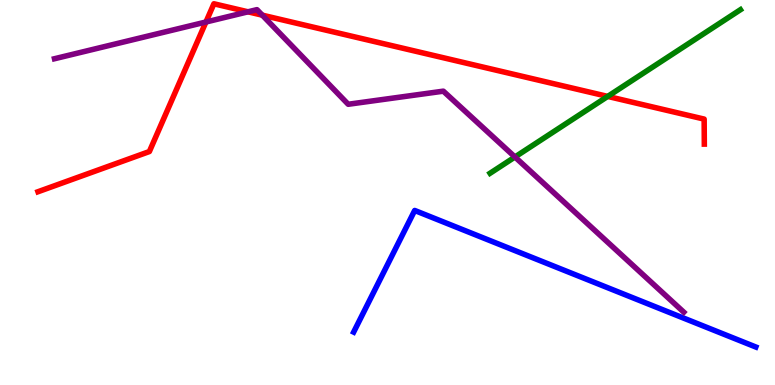[{'lines': ['blue', 'red'], 'intersections': []}, {'lines': ['green', 'red'], 'intersections': [{'x': 7.84, 'y': 7.5}]}, {'lines': ['purple', 'red'], 'intersections': [{'x': 2.66, 'y': 9.43}, {'x': 3.2, 'y': 9.69}, {'x': 3.38, 'y': 9.61}]}, {'lines': ['blue', 'green'], 'intersections': []}, {'lines': ['blue', 'purple'], 'intersections': []}, {'lines': ['green', 'purple'], 'intersections': [{'x': 6.64, 'y': 5.92}]}]